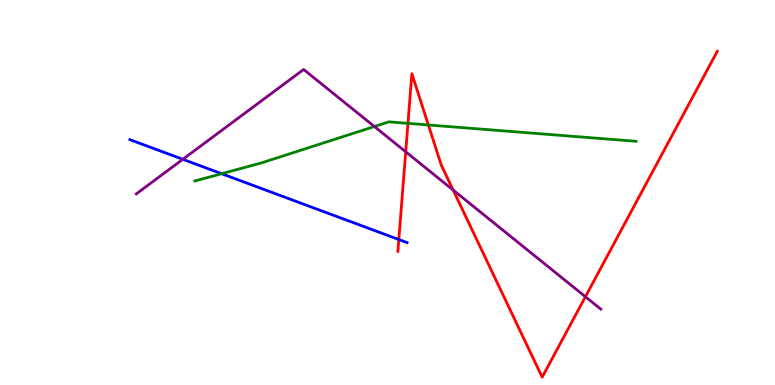[{'lines': ['blue', 'red'], 'intersections': [{'x': 5.15, 'y': 3.78}]}, {'lines': ['green', 'red'], 'intersections': [{'x': 5.26, 'y': 6.8}, {'x': 5.53, 'y': 6.75}]}, {'lines': ['purple', 'red'], 'intersections': [{'x': 5.24, 'y': 6.06}, {'x': 5.85, 'y': 5.06}, {'x': 7.55, 'y': 2.29}]}, {'lines': ['blue', 'green'], 'intersections': [{'x': 2.86, 'y': 5.49}]}, {'lines': ['blue', 'purple'], 'intersections': [{'x': 2.36, 'y': 5.86}]}, {'lines': ['green', 'purple'], 'intersections': [{'x': 4.83, 'y': 6.71}]}]